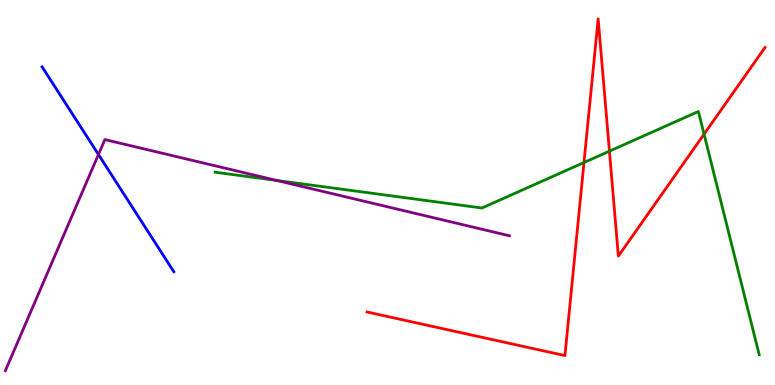[{'lines': ['blue', 'red'], 'intersections': []}, {'lines': ['green', 'red'], 'intersections': [{'x': 7.54, 'y': 5.78}, {'x': 7.86, 'y': 6.07}, {'x': 9.08, 'y': 6.52}]}, {'lines': ['purple', 'red'], 'intersections': []}, {'lines': ['blue', 'green'], 'intersections': []}, {'lines': ['blue', 'purple'], 'intersections': [{'x': 1.27, 'y': 5.99}]}, {'lines': ['green', 'purple'], 'intersections': [{'x': 3.57, 'y': 5.31}]}]